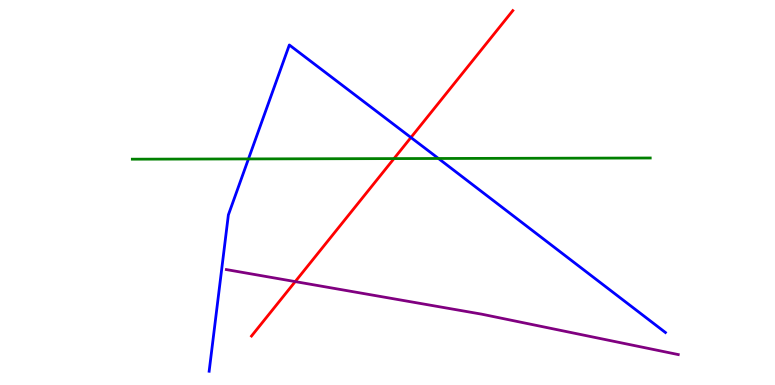[{'lines': ['blue', 'red'], 'intersections': [{'x': 5.3, 'y': 6.43}]}, {'lines': ['green', 'red'], 'intersections': [{'x': 5.08, 'y': 5.88}]}, {'lines': ['purple', 'red'], 'intersections': [{'x': 3.81, 'y': 2.69}]}, {'lines': ['blue', 'green'], 'intersections': [{'x': 3.21, 'y': 5.87}, {'x': 5.66, 'y': 5.88}]}, {'lines': ['blue', 'purple'], 'intersections': []}, {'lines': ['green', 'purple'], 'intersections': []}]